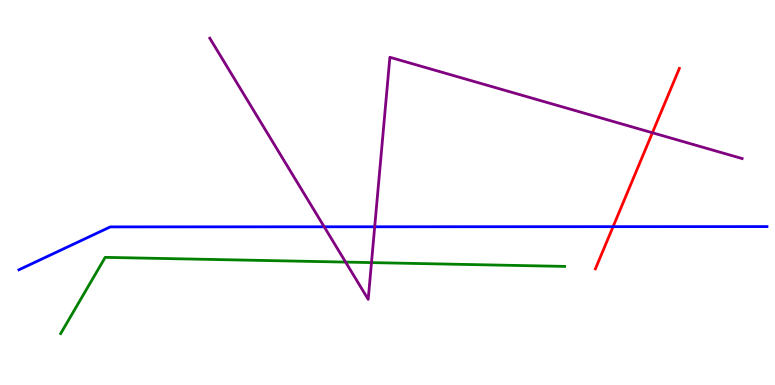[{'lines': ['blue', 'red'], 'intersections': [{'x': 7.91, 'y': 4.11}]}, {'lines': ['green', 'red'], 'intersections': []}, {'lines': ['purple', 'red'], 'intersections': [{'x': 8.42, 'y': 6.55}]}, {'lines': ['blue', 'green'], 'intersections': []}, {'lines': ['blue', 'purple'], 'intersections': [{'x': 4.18, 'y': 4.11}, {'x': 4.83, 'y': 4.11}]}, {'lines': ['green', 'purple'], 'intersections': [{'x': 4.46, 'y': 3.19}, {'x': 4.79, 'y': 3.18}]}]